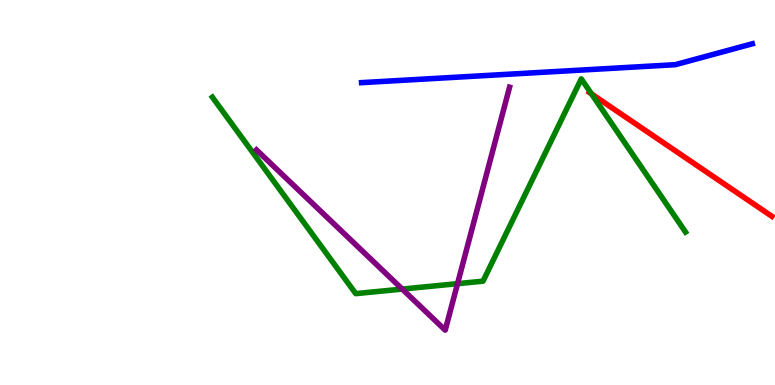[{'lines': ['blue', 'red'], 'intersections': []}, {'lines': ['green', 'red'], 'intersections': [{'x': 7.63, 'y': 7.56}]}, {'lines': ['purple', 'red'], 'intersections': []}, {'lines': ['blue', 'green'], 'intersections': []}, {'lines': ['blue', 'purple'], 'intersections': []}, {'lines': ['green', 'purple'], 'intersections': [{'x': 5.19, 'y': 2.49}, {'x': 5.9, 'y': 2.63}]}]